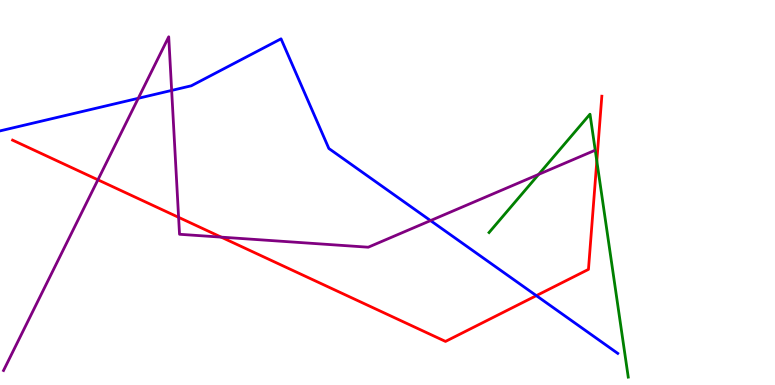[{'lines': ['blue', 'red'], 'intersections': [{'x': 6.92, 'y': 2.32}]}, {'lines': ['green', 'red'], 'intersections': [{'x': 7.7, 'y': 5.82}]}, {'lines': ['purple', 'red'], 'intersections': [{'x': 1.26, 'y': 5.33}, {'x': 2.3, 'y': 4.35}, {'x': 2.85, 'y': 3.84}]}, {'lines': ['blue', 'green'], 'intersections': []}, {'lines': ['blue', 'purple'], 'intersections': [{'x': 1.78, 'y': 7.45}, {'x': 2.21, 'y': 7.65}, {'x': 5.56, 'y': 4.27}]}, {'lines': ['green', 'purple'], 'intersections': [{'x': 6.95, 'y': 5.47}]}]